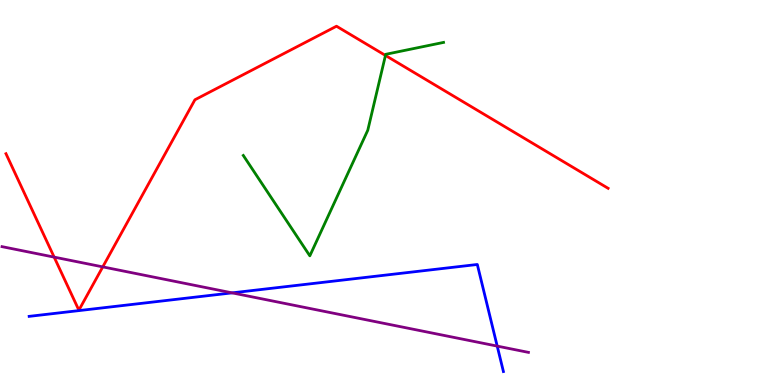[{'lines': ['blue', 'red'], 'intersections': []}, {'lines': ['green', 'red'], 'intersections': [{'x': 4.97, 'y': 8.56}]}, {'lines': ['purple', 'red'], 'intersections': [{'x': 0.699, 'y': 3.32}, {'x': 1.33, 'y': 3.07}]}, {'lines': ['blue', 'green'], 'intersections': []}, {'lines': ['blue', 'purple'], 'intersections': [{'x': 3.0, 'y': 2.39}, {'x': 6.42, 'y': 1.01}]}, {'lines': ['green', 'purple'], 'intersections': []}]